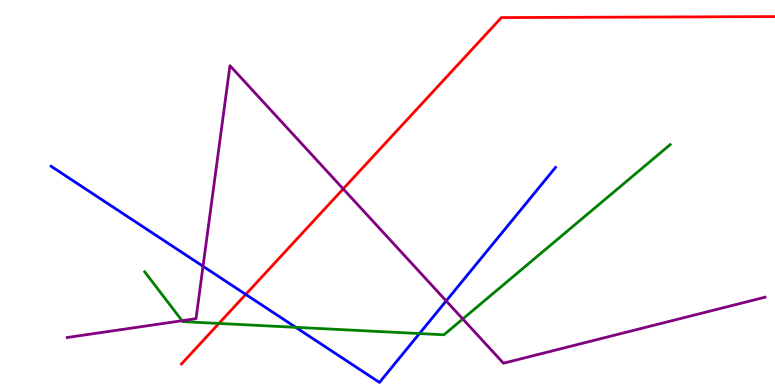[{'lines': ['blue', 'red'], 'intersections': [{'x': 3.17, 'y': 2.35}]}, {'lines': ['green', 'red'], 'intersections': [{'x': 2.82, 'y': 1.6}]}, {'lines': ['purple', 'red'], 'intersections': [{'x': 4.43, 'y': 5.09}]}, {'lines': ['blue', 'green'], 'intersections': [{'x': 3.82, 'y': 1.5}, {'x': 5.41, 'y': 1.34}]}, {'lines': ['blue', 'purple'], 'intersections': [{'x': 2.62, 'y': 3.08}, {'x': 5.76, 'y': 2.18}]}, {'lines': ['green', 'purple'], 'intersections': [{'x': 2.35, 'y': 1.67}, {'x': 5.97, 'y': 1.72}]}]